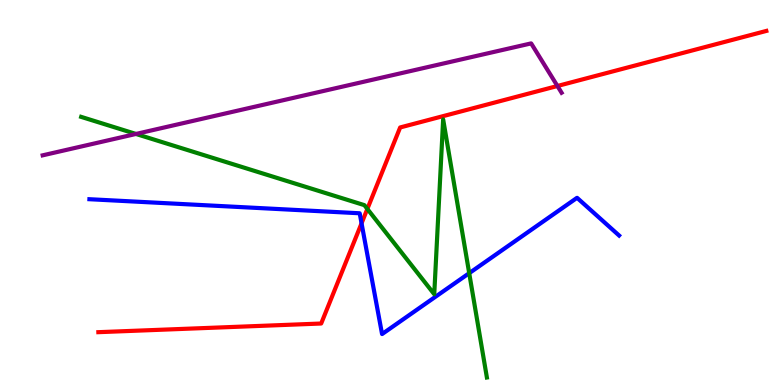[{'lines': ['blue', 'red'], 'intersections': [{'x': 4.67, 'y': 4.2}]}, {'lines': ['green', 'red'], 'intersections': [{'x': 4.74, 'y': 4.57}]}, {'lines': ['purple', 'red'], 'intersections': [{'x': 7.19, 'y': 7.77}]}, {'lines': ['blue', 'green'], 'intersections': [{'x': 6.05, 'y': 2.9}]}, {'lines': ['blue', 'purple'], 'intersections': []}, {'lines': ['green', 'purple'], 'intersections': [{'x': 1.75, 'y': 6.52}]}]